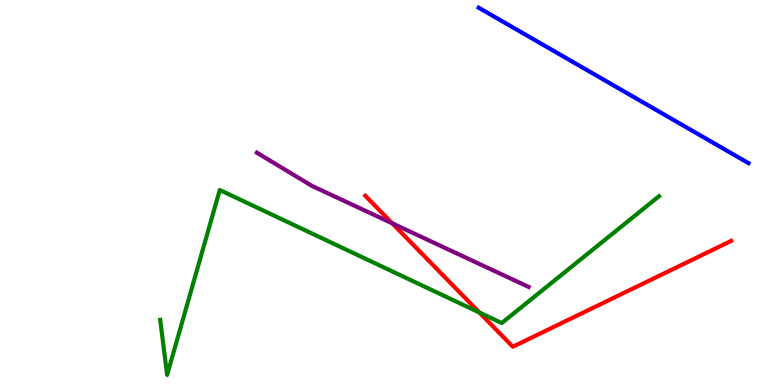[{'lines': ['blue', 'red'], 'intersections': []}, {'lines': ['green', 'red'], 'intersections': [{'x': 6.19, 'y': 1.88}]}, {'lines': ['purple', 'red'], 'intersections': [{'x': 5.06, 'y': 4.2}]}, {'lines': ['blue', 'green'], 'intersections': []}, {'lines': ['blue', 'purple'], 'intersections': []}, {'lines': ['green', 'purple'], 'intersections': []}]